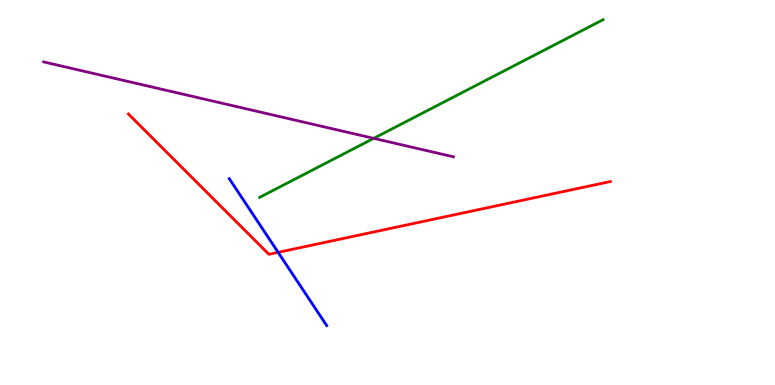[{'lines': ['blue', 'red'], 'intersections': [{'x': 3.59, 'y': 3.45}]}, {'lines': ['green', 'red'], 'intersections': []}, {'lines': ['purple', 'red'], 'intersections': []}, {'lines': ['blue', 'green'], 'intersections': []}, {'lines': ['blue', 'purple'], 'intersections': []}, {'lines': ['green', 'purple'], 'intersections': [{'x': 4.82, 'y': 6.41}]}]